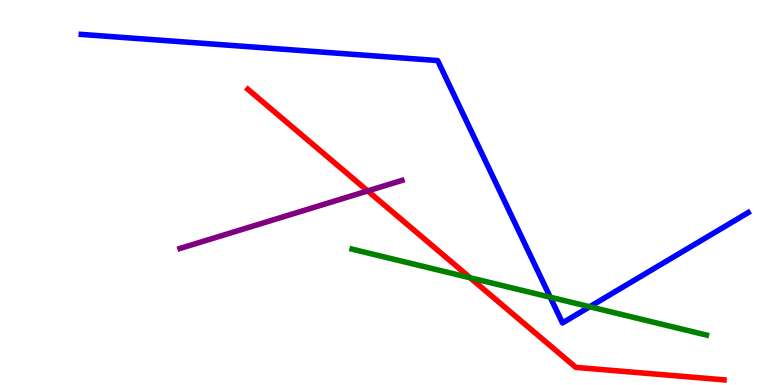[{'lines': ['blue', 'red'], 'intersections': []}, {'lines': ['green', 'red'], 'intersections': [{'x': 6.07, 'y': 2.79}]}, {'lines': ['purple', 'red'], 'intersections': [{'x': 4.74, 'y': 5.04}]}, {'lines': ['blue', 'green'], 'intersections': [{'x': 7.1, 'y': 2.28}, {'x': 7.61, 'y': 2.03}]}, {'lines': ['blue', 'purple'], 'intersections': []}, {'lines': ['green', 'purple'], 'intersections': []}]